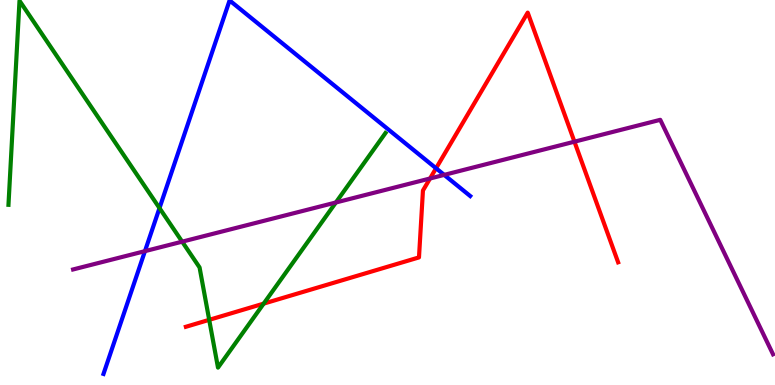[{'lines': ['blue', 'red'], 'intersections': [{'x': 5.63, 'y': 5.63}]}, {'lines': ['green', 'red'], 'intersections': [{'x': 2.7, 'y': 1.69}, {'x': 3.4, 'y': 2.11}]}, {'lines': ['purple', 'red'], 'intersections': [{'x': 5.55, 'y': 5.36}, {'x': 7.41, 'y': 6.32}]}, {'lines': ['blue', 'green'], 'intersections': [{'x': 2.06, 'y': 4.6}]}, {'lines': ['blue', 'purple'], 'intersections': [{'x': 1.87, 'y': 3.48}, {'x': 5.73, 'y': 5.46}]}, {'lines': ['green', 'purple'], 'intersections': [{'x': 2.35, 'y': 3.72}, {'x': 4.33, 'y': 4.74}]}]